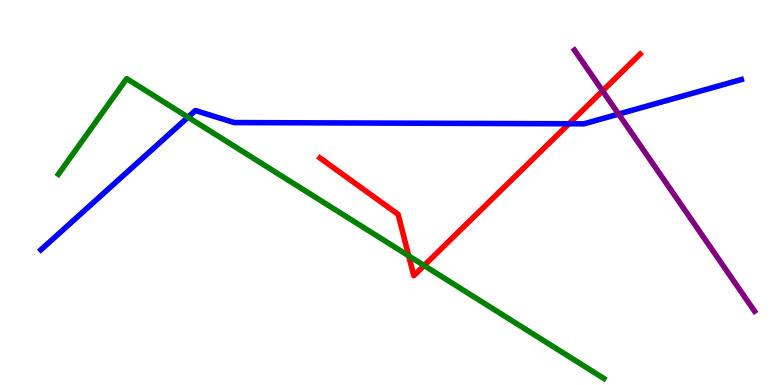[{'lines': ['blue', 'red'], 'intersections': [{'x': 7.34, 'y': 6.79}]}, {'lines': ['green', 'red'], 'intersections': [{'x': 5.27, 'y': 3.35}, {'x': 5.47, 'y': 3.1}]}, {'lines': ['purple', 'red'], 'intersections': [{'x': 7.78, 'y': 7.64}]}, {'lines': ['blue', 'green'], 'intersections': [{'x': 2.43, 'y': 6.96}]}, {'lines': ['blue', 'purple'], 'intersections': [{'x': 7.98, 'y': 7.04}]}, {'lines': ['green', 'purple'], 'intersections': []}]